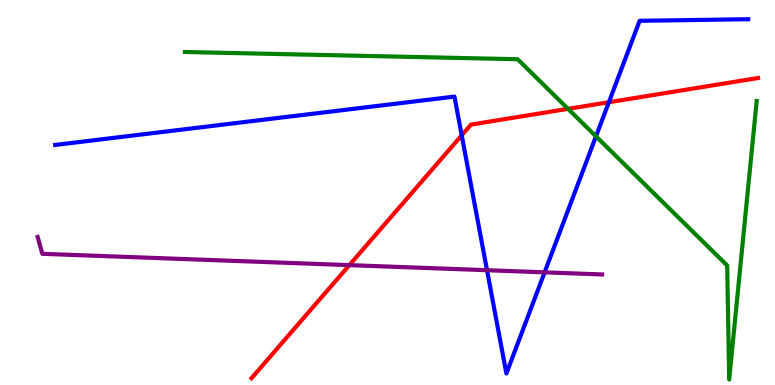[{'lines': ['blue', 'red'], 'intersections': [{'x': 5.96, 'y': 6.49}, {'x': 7.86, 'y': 7.34}]}, {'lines': ['green', 'red'], 'intersections': [{'x': 7.33, 'y': 7.17}]}, {'lines': ['purple', 'red'], 'intersections': [{'x': 4.51, 'y': 3.11}]}, {'lines': ['blue', 'green'], 'intersections': [{'x': 7.69, 'y': 6.46}]}, {'lines': ['blue', 'purple'], 'intersections': [{'x': 6.28, 'y': 2.98}, {'x': 7.03, 'y': 2.93}]}, {'lines': ['green', 'purple'], 'intersections': []}]